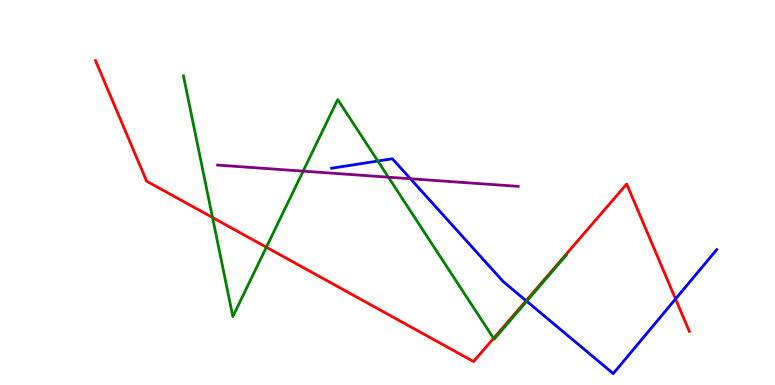[{'lines': ['blue', 'red'], 'intersections': [{'x': 6.79, 'y': 2.19}, {'x': 8.72, 'y': 2.23}]}, {'lines': ['green', 'red'], 'intersections': [{'x': 2.74, 'y': 4.35}, {'x': 3.44, 'y': 3.58}, {'x': 6.37, 'y': 1.21}]}, {'lines': ['purple', 'red'], 'intersections': []}, {'lines': ['blue', 'green'], 'intersections': [{'x': 4.88, 'y': 5.82}, {'x': 6.8, 'y': 2.18}]}, {'lines': ['blue', 'purple'], 'intersections': [{'x': 5.3, 'y': 5.36}]}, {'lines': ['green', 'purple'], 'intersections': [{'x': 3.91, 'y': 5.55}, {'x': 5.01, 'y': 5.4}]}]